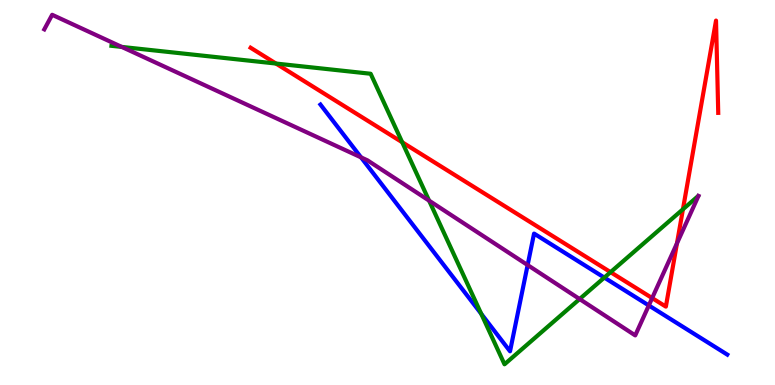[{'lines': ['blue', 'red'], 'intersections': []}, {'lines': ['green', 'red'], 'intersections': [{'x': 3.56, 'y': 8.35}, {'x': 5.19, 'y': 6.31}, {'x': 7.88, 'y': 2.93}, {'x': 8.81, 'y': 4.56}]}, {'lines': ['purple', 'red'], 'intersections': [{'x': 8.41, 'y': 2.26}, {'x': 8.74, 'y': 3.68}]}, {'lines': ['blue', 'green'], 'intersections': [{'x': 6.21, 'y': 1.85}, {'x': 7.8, 'y': 2.79}]}, {'lines': ['blue', 'purple'], 'intersections': [{'x': 4.66, 'y': 5.91}, {'x': 6.81, 'y': 3.12}, {'x': 8.37, 'y': 2.07}]}, {'lines': ['green', 'purple'], 'intersections': [{'x': 1.57, 'y': 8.78}, {'x': 5.54, 'y': 4.79}, {'x': 7.48, 'y': 2.23}]}]